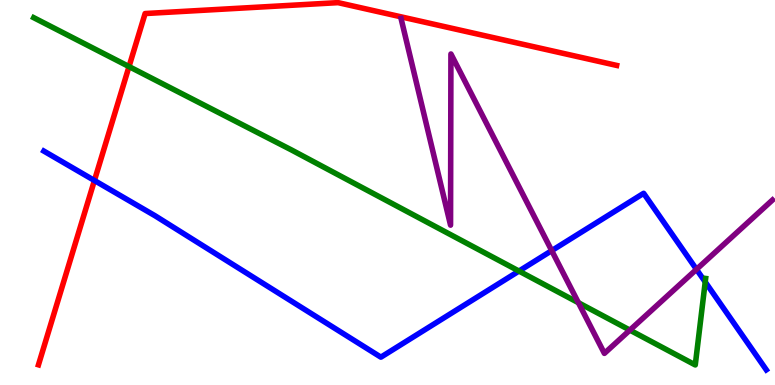[{'lines': ['blue', 'red'], 'intersections': [{'x': 1.22, 'y': 5.31}]}, {'lines': ['green', 'red'], 'intersections': [{'x': 1.66, 'y': 8.27}]}, {'lines': ['purple', 'red'], 'intersections': []}, {'lines': ['blue', 'green'], 'intersections': [{'x': 6.7, 'y': 2.96}, {'x': 9.1, 'y': 2.68}]}, {'lines': ['blue', 'purple'], 'intersections': [{'x': 7.12, 'y': 3.49}, {'x': 8.99, 'y': 3.0}]}, {'lines': ['green', 'purple'], 'intersections': [{'x': 7.46, 'y': 2.14}, {'x': 8.13, 'y': 1.43}]}]